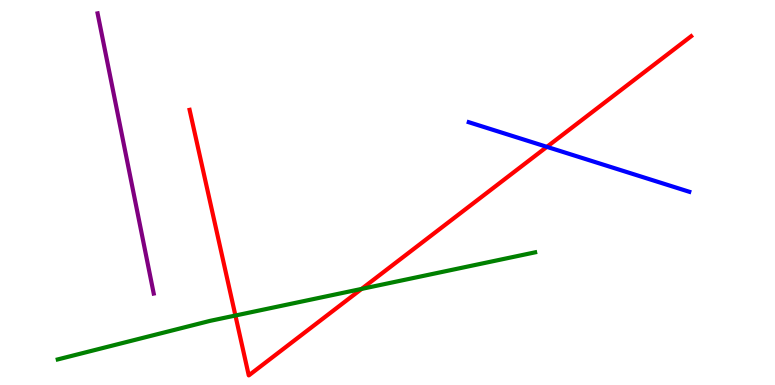[{'lines': ['blue', 'red'], 'intersections': [{'x': 7.06, 'y': 6.19}]}, {'lines': ['green', 'red'], 'intersections': [{'x': 3.04, 'y': 1.8}, {'x': 4.67, 'y': 2.5}]}, {'lines': ['purple', 'red'], 'intersections': []}, {'lines': ['blue', 'green'], 'intersections': []}, {'lines': ['blue', 'purple'], 'intersections': []}, {'lines': ['green', 'purple'], 'intersections': []}]